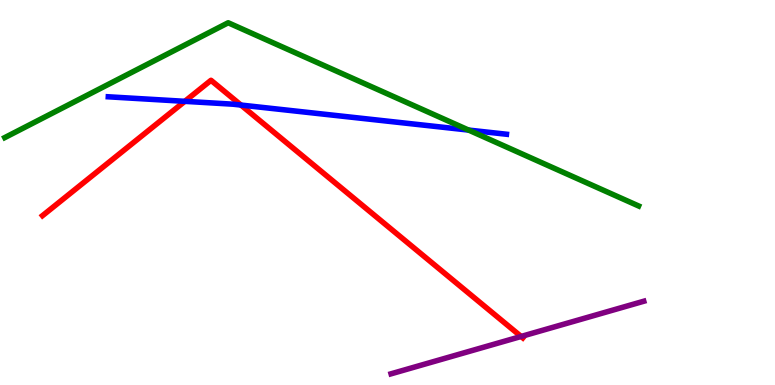[{'lines': ['blue', 'red'], 'intersections': [{'x': 2.38, 'y': 7.37}, {'x': 3.11, 'y': 7.27}]}, {'lines': ['green', 'red'], 'intersections': []}, {'lines': ['purple', 'red'], 'intersections': [{'x': 6.72, 'y': 1.26}]}, {'lines': ['blue', 'green'], 'intersections': [{'x': 6.05, 'y': 6.62}]}, {'lines': ['blue', 'purple'], 'intersections': []}, {'lines': ['green', 'purple'], 'intersections': []}]